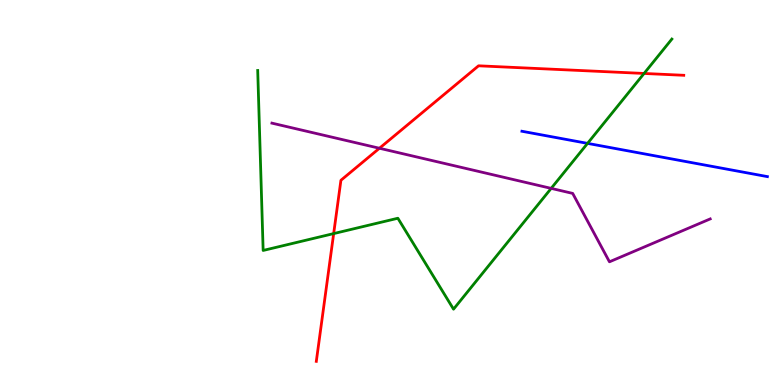[{'lines': ['blue', 'red'], 'intersections': []}, {'lines': ['green', 'red'], 'intersections': [{'x': 4.31, 'y': 3.93}, {'x': 8.31, 'y': 8.09}]}, {'lines': ['purple', 'red'], 'intersections': [{'x': 4.9, 'y': 6.15}]}, {'lines': ['blue', 'green'], 'intersections': [{'x': 7.58, 'y': 6.28}]}, {'lines': ['blue', 'purple'], 'intersections': []}, {'lines': ['green', 'purple'], 'intersections': [{'x': 7.11, 'y': 5.11}]}]